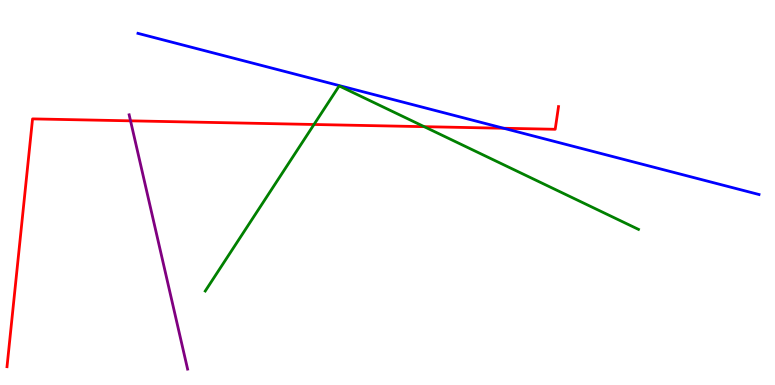[{'lines': ['blue', 'red'], 'intersections': [{'x': 6.5, 'y': 6.67}]}, {'lines': ['green', 'red'], 'intersections': [{'x': 4.05, 'y': 6.77}, {'x': 5.47, 'y': 6.71}]}, {'lines': ['purple', 'red'], 'intersections': [{'x': 1.68, 'y': 6.86}]}, {'lines': ['blue', 'green'], 'intersections': []}, {'lines': ['blue', 'purple'], 'intersections': []}, {'lines': ['green', 'purple'], 'intersections': []}]